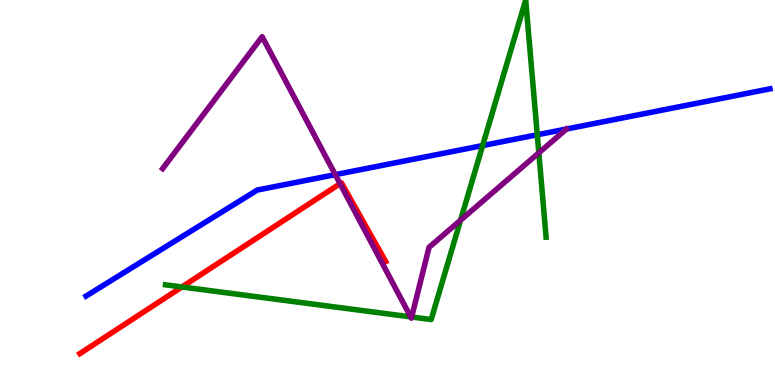[{'lines': ['blue', 'red'], 'intersections': []}, {'lines': ['green', 'red'], 'intersections': [{'x': 2.35, 'y': 2.55}]}, {'lines': ['purple', 'red'], 'intersections': [{'x': 4.39, 'y': 5.23}]}, {'lines': ['blue', 'green'], 'intersections': [{'x': 6.23, 'y': 6.22}, {'x': 6.93, 'y': 6.5}]}, {'lines': ['blue', 'purple'], 'intersections': [{'x': 4.33, 'y': 5.46}]}, {'lines': ['green', 'purple'], 'intersections': [{'x': 5.3, 'y': 1.77}, {'x': 5.31, 'y': 1.77}, {'x': 5.94, 'y': 4.28}, {'x': 6.95, 'y': 6.03}]}]